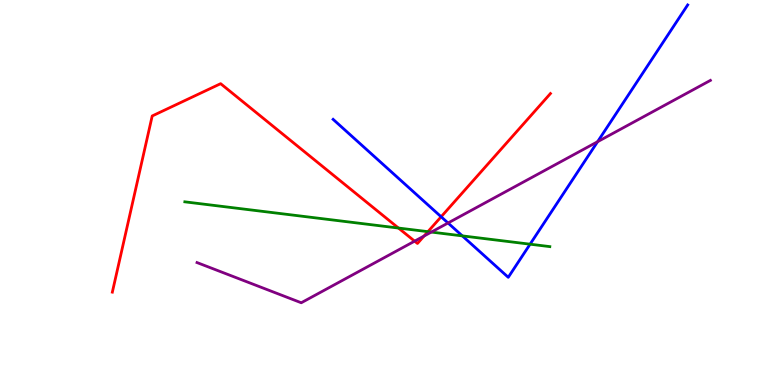[{'lines': ['blue', 'red'], 'intersections': [{'x': 5.69, 'y': 4.37}]}, {'lines': ['green', 'red'], 'intersections': [{'x': 5.14, 'y': 4.08}, {'x': 5.52, 'y': 3.98}]}, {'lines': ['purple', 'red'], 'intersections': [{'x': 5.35, 'y': 3.74}, {'x': 5.47, 'y': 3.87}]}, {'lines': ['blue', 'green'], 'intersections': [{'x': 5.97, 'y': 3.87}, {'x': 6.84, 'y': 3.66}]}, {'lines': ['blue', 'purple'], 'intersections': [{'x': 5.78, 'y': 4.21}, {'x': 7.71, 'y': 6.32}]}, {'lines': ['green', 'purple'], 'intersections': [{'x': 5.57, 'y': 3.97}]}]